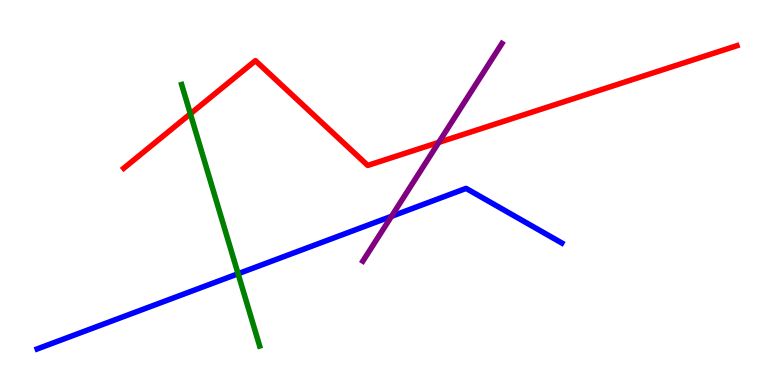[{'lines': ['blue', 'red'], 'intersections': []}, {'lines': ['green', 'red'], 'intersections': [{'x': 2.46, 'y': 7.04}]}, {'lines': ['purple', 'red'], 'intersections': [{'x': 5.66, 'y': 6.3}]}, {'lines': ['blue', 'green'], 'intersections': [{'x': 3.07, 'y': 2.89}]}, {'lines': ['blue', 'purple'], 'intersections': [{'x': 5.05, 'y': 4.38}]}, {'lines': ['green', 'purple'], 'intersections': []}]